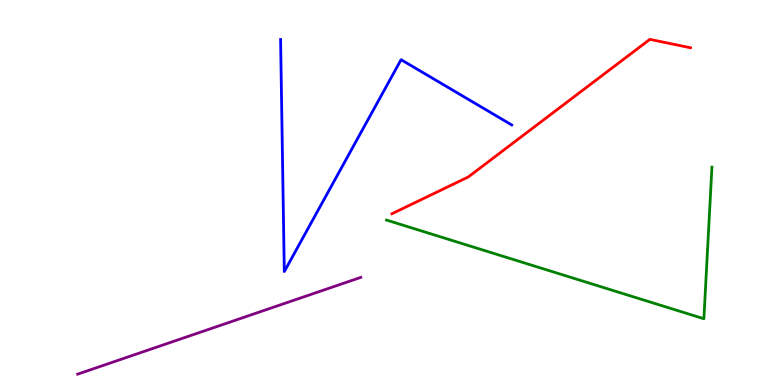[{'lines': ['blue', 'red'], 'intersections': []}, {'lines': ['green', 'red'], 'intersections': []}, {'lines': ['purple', 'red'], 'intersections': []}, {'lines': ['blue', 'green'], 'intersections': []}, {'lines': ['blue', 'purple'], 'intersections': []}, {'lines': ['green', 'purple'], 'intersections': []}]